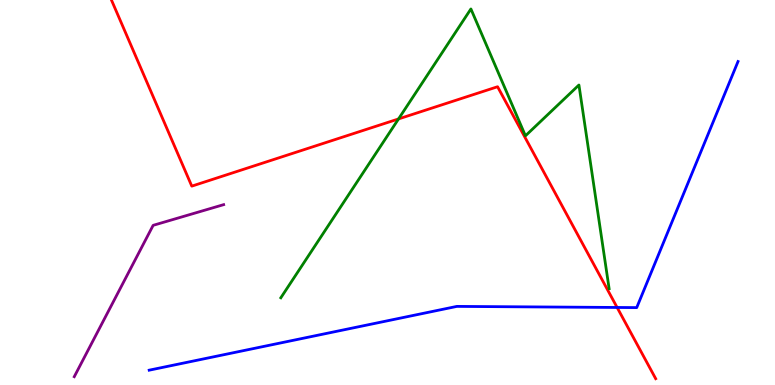[{'lines': ['blue', 'red'], 'intersections': [{'x': 7.96, 'y': 2.01}]}, {'lines': ['green', 'red'], 'intersections': [{'x': 5.14, 'y': 6.91}]}, {'lines': ['purple', 'red'], 'intersections': []}, {'lines': ['blue', 'green'], 'intersections': []}, {'lines': ['blue', 'purple'], 'intersections': []}, {'lines': ['green', 'purple'], 'intersections': []}]